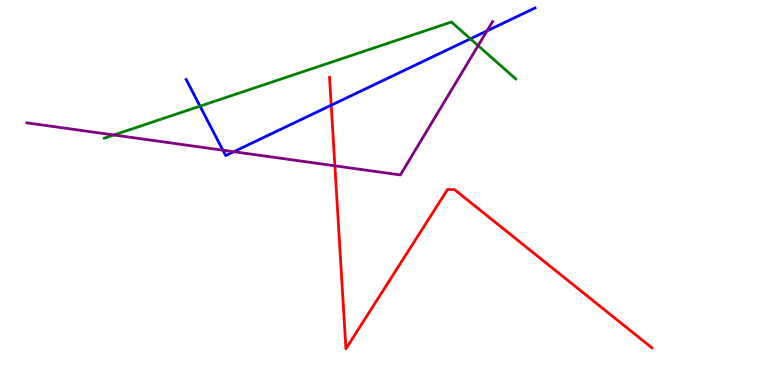[{'lines': ['blue', 'red'], 'intersections': [{'x': 4.27, 'y': 7.27}]}, {'lines': ['green', 'red'], 'intersections': []}, {'lines': ['purple', 'red'], 'intersections': [{'x': 4.32, 'y': 5.69}]}, {'lines': ['blue', 'green'], 'intersections': [{'x': 2.58, 'y': 7.24}, {'x': 6.07, 'y': 8.99}]}, {'lines': ['blue', 'purple'], 'intersections': [{'x': 2.88, 'y': 6.1}, {'x': 3.02, 'y': 6.06}, {'x': 6.28, 'y': 9.2}]}, {'lines': ['green', 'purple'], 'intersections': [{'x': 1.47, 'y': 6.49}, {'x': 6.17, 'y': 8.81}]}]